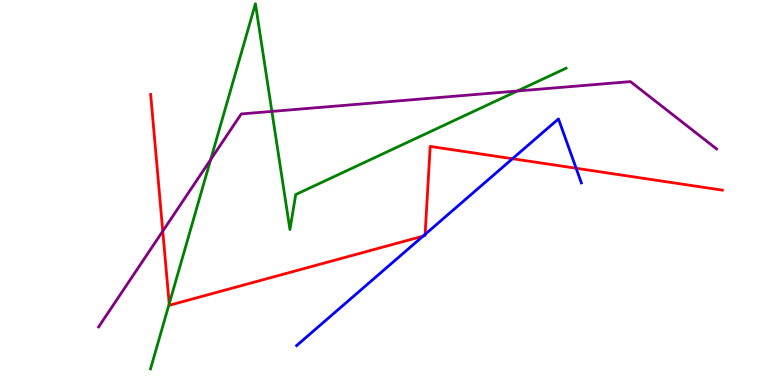[{'lines': ['blue', 'red'], 'intersections': [{'x': 5.46, 'y': 3.87}, {'x': 5.49, 'y': 3.91}, {'x': 6.61, 'y': 5.88}, {'x': 7.43, 'y': 5.63}]}, {'lines': ['green', 'red'], 'intersections': [{'x': 2.18, 'y': 2.11}]}, {'lines': ['purple', 'red'], 'intersections': [{'x': 2.1, 'y': 4.0}]}, {'lines': ['blue', 'green'], 'intersections': []}, {'lines': ['blue', 'purple'], 'intersections': []}, {'lines': ['green', 'purple'], 'intersections': [{'x': 2.72, 'y': 5.85}, {'x': 3.51, 'y': 7.11}, {'x': 6.67, 'y': 7.64}]}]